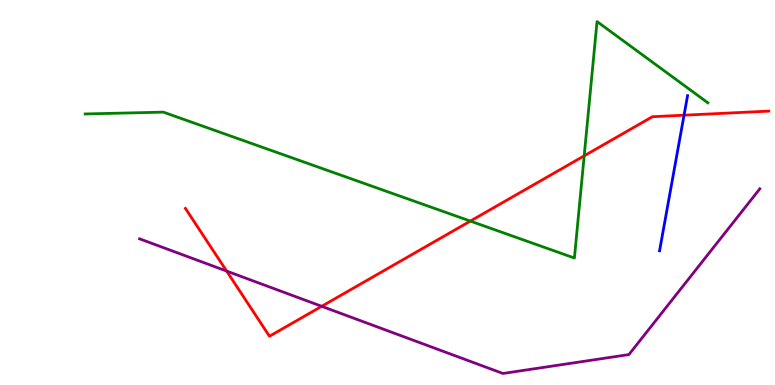[{'lines': ['blue', 'red'], 'intersections': [{'x': 8.83, 'y': 7.01}]}, {'lines': ['green', 'red'], 'intersections': [{'x': 6.07, 'y': 4.26}, {'x': 7.54, 'y': 5.95}]}, {'lines': ['purple', 'red'], 'intersections': [{'x': 2.92, 'y': 2.96}, {'x': 4.15, 'y': 2.04}]}, {'lines': ['blue', 'green'], 'intersections': []}, {'lines': ['blue', 'purple'], 'intersections': []}, {'lines': ['green', 'purple'], 'intersections': []}]